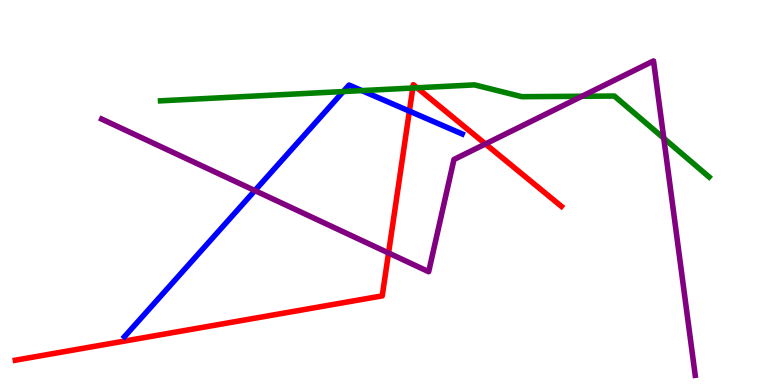[{'lines': ['blue', 'red'], 'intersections': [{'x': 5.28, 'y': 7.11}]}, {'lines': ['green', 'red'], 'intersections': [{'x': 5.33, 'y': 7.71}, {'x': 5.38, 'y': 7.72}]}, {'lines': ['purple', 'red'], 'intersections': [{'x': 5.01, 'y': 3.43}, {'x': 6.26, 'y': 6.26}]}, {'lines': ['blue', 'green'], 'intersections': [{'x': 4.43, 'y': 7.62}, {'x': 4.67, 'y': 7.65}]}, {'lines': ['blue', 'purple'], 'intersections': [{'x': 3.29, 'y': 5.05}]}, {'lines': ['green', 'purple'], 'intersections': [{'x': 7.51, 'y': 7.5}, {'x': 8.56, 'y': 6.41}]}]